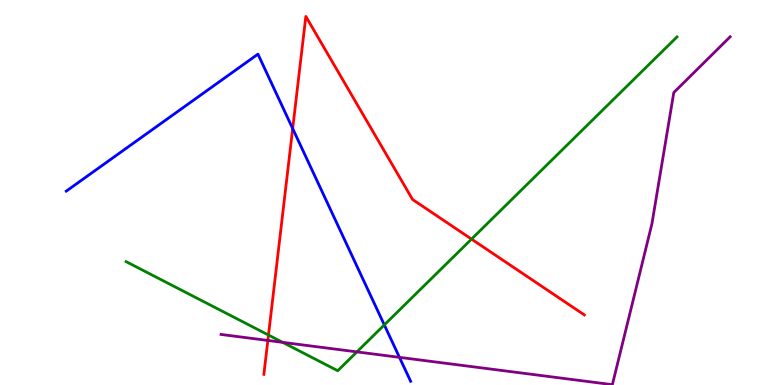[{'lines': ['blue', 'red'], 'intersections': [{'x': 3.78, 'y': 6.66}]}, {'lines': ['green', 'red'], 'intersections': [{'x': 3.46, 'y': 1.3}, {'x': 6.08, 'y': 3.79}]}, {'lines': ['purple', 'red'], 'intersections': [{'x': 3.46, 'y': 1.16}]}, {'lines': ['blue', 'green'], 'intersections': [{'x': 4.96, 'y': 1.56}]}, {'lines': ['blue', 'purple'], 'intersections': [{'x': 5.15, 'y': 0.718}]}, {'lines': ['green', 'purple'], 'intersections': [{'x': 3.65, 'y': 1.11}, {'x': 4.61, 'y': 0.86}]}]